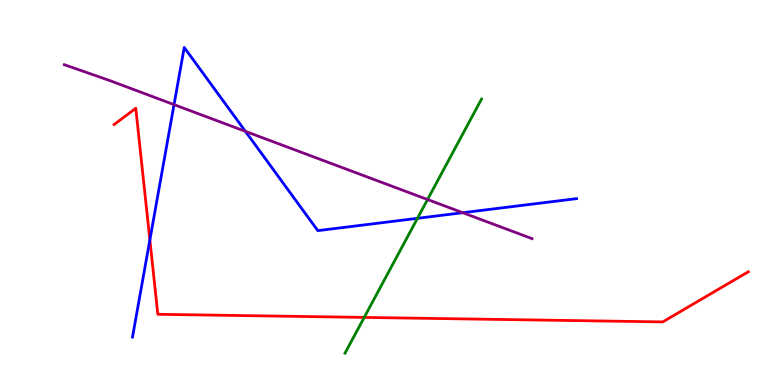[{'lines': ['blue', 'red'], 'intersections': [{'x': 1.93, 'y': 3.77}]}, {'lines': ['green', 'red'], 'intersections': [{'x': 4.7, 'y': 1.76}]}, {'lines': ['purple', 'red'], 'intersections': []}, {'lines': ['blue', 'green'], 'intersections': [{'x': 5.39, 'y': 4.33}]}, {'lines': ['blue', 'purple'], 'intersections': [{'x': 2.25, 'y': 7.28}, {'x': 3.17, 'y': 6.59}, {'x': 5.97, 'y': 4.48}]}, {'lines': ['green', 'purple'], 'intersections': [{'x': 5.52, 'y': 4.82}]}]